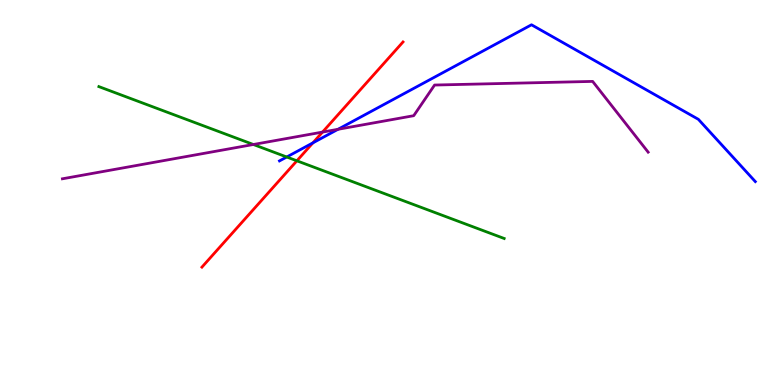[{'lines': ['blue', 'red'], 'intersections': [{'x': 4.04, 'y': 6.29}]}, {'lines': ['green', 'red'], 'intersections': [{'x': 3.83, 'y': 5.82}]}, {'lines': ['purple', 'red'], 'intersections': [{'x': 4.16, 'y': 6.57}]}, {'lines': ['blue', 'green'], 'intersections': [{'x': 3.7, 'y': 5.92}]}, {'lines': ['blue', 'purple'], 'intersections': [{'x': 4.36, 'y': 6.64}]}, {'lines': ['green', 'purple'], 'intersections': [{'x': 3.27, 'y': 6.25}]}]